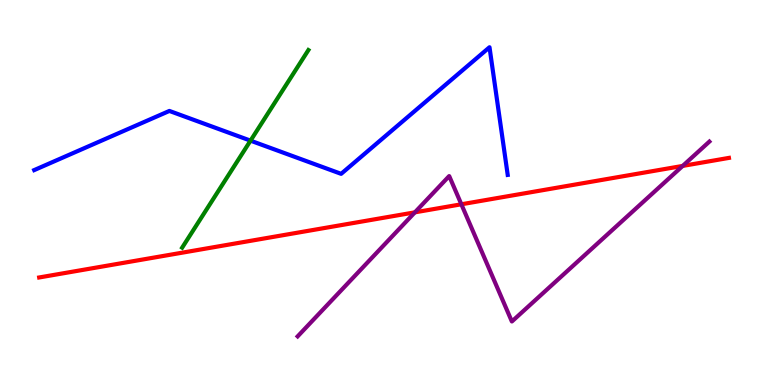[{'lines': ['blue', 'red'], 'intersections': []}, {'lines': ['green', 'red'], 'intersections': []}, {'lines': ['purple', 'red'], 'intersections': [{'x': 5.35, 'y': 4.48}, {'x': 5.95, 'y': 4.69}, {'x': 8.81, 'y': 5.69}]}, {'lines': ['blue', 'green'], 'intersections': [{'x': 3.23, 'y': 6.35}]}, {'lines': ['blue', 'purple'], 'intersections': []}, {'lines': ['green', 'purple'], 'intersections': []}]